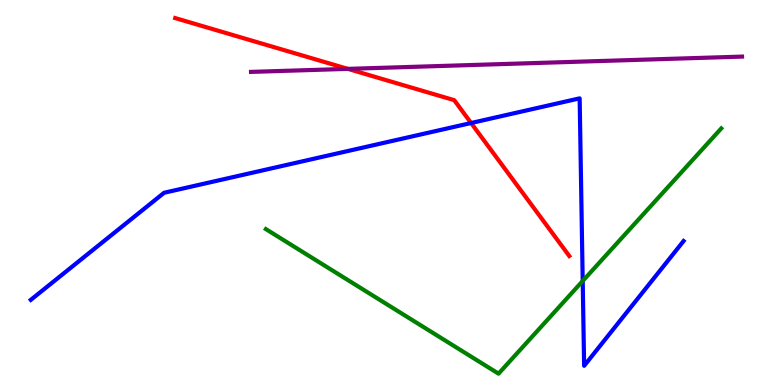[{'lines': ['blue', 'red'], 'intersections': [{'x': 6.08, 'y': 6.8}]}, {'lines': ['green', 'red'], 'intersections': []}, {'lines': ['purple', 'red'], 'intersections': [{'x': 4.49, 'y': 8.21}]}, {'lines': ['blue', 'green'], 'intersections': [{'x': 7.52, 'y': 2.7}]}, {'lines': ['blue', 'purple'], 'intersections': []}, {'lines': ['green', 'purple'], 'intersections': []}]